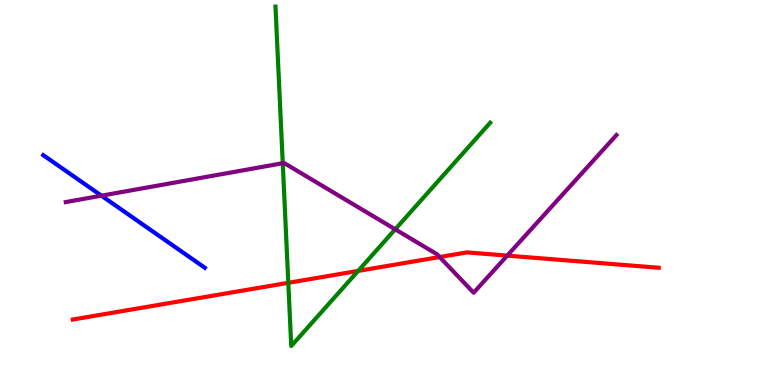[{'lines': ['blue', 'red'], 'intersections': []}, {'lines': ['green', 'red'], 'intersections': [{'x': 3.72, 'y': 2.65}, {'x': 4.62, 'y': 2.96}]}, {'lines': ['purple', 'red'], 'intersections': [{'x': 5.67, 'y': 3.32}, {'x': 6.54, 'y': 3.36}]}, {'lines': ['blue', 'green'], 'intersections': []}, {'lines': ['blue', 'purple'], 'intersections': [{'x': 1.31, 'y': 4.92}]}, {'lines': ['green', 'purple'], 'intersections': [{'x': 3.65, 'y': 5.76}, {'x': 5.1, 'y': 4.04}]}]